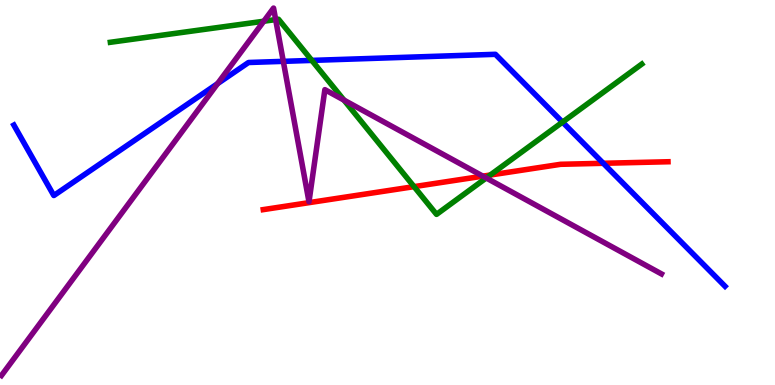[{'lines': ['blue', 'red'], 'intersections': [{'x': 7.78, 'y': 5.76}]}, {'lines': ['green', 'red'], 'intersections': [{'x': 5.34, 'y': 5.15}, {'x': 6.33, 'y': 5.45}]}, {'lines': ['purple', 'red'], 'intersections': [{'x': 6.23, 'y': 5.42}]}, {'lines': ['blue', 'green'], 'intersections': [{'x': 4.02, 'y': 8.43}, {'x': 7.26, 'y': 6.83}]}, {'lines': ['blue', 'purple'], 'intersections': [{'x': 2.81, 'y': 7.83}, {'x': 3.66, 'y': 8.41}]}, {'lines': ['green', 'purple'], 'intersections': [{'x': 3.4, 'y': 9.45}, {'x': 3.56, 'y': 9.49}, {'x': 4.44, 'y': 7.4}, {'x': 6.27, 'y': 5.38}]}]